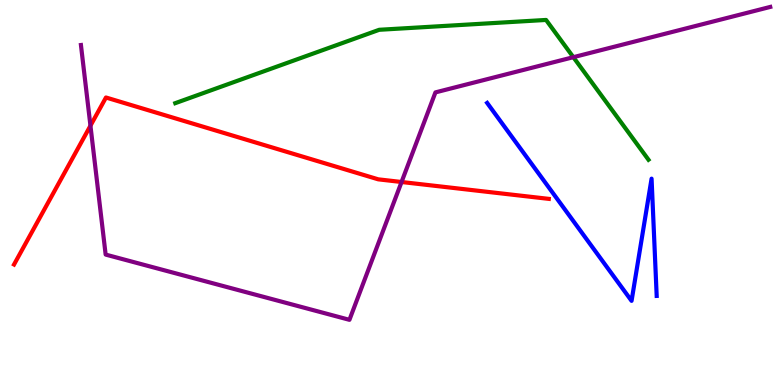[{'lines': ['blue', 'red'], 'intersections': []}, {'lines': ['green', 'red'], 'intersections': []}, {'lines': ['purple', 'red'], 'intersections': [{'x': 1.17, 'y': 6.74}, {'x': 5.18, 'y': 5.27}]}, {'lines': ['blue', 'green'], 'intersections': []}, {'lines': ['blue', 'purple'], 'intersections': []}, {'lines': ['green', 'purple'], 'intersections': [{'x': 7.4, 'y': 8.51}]}]